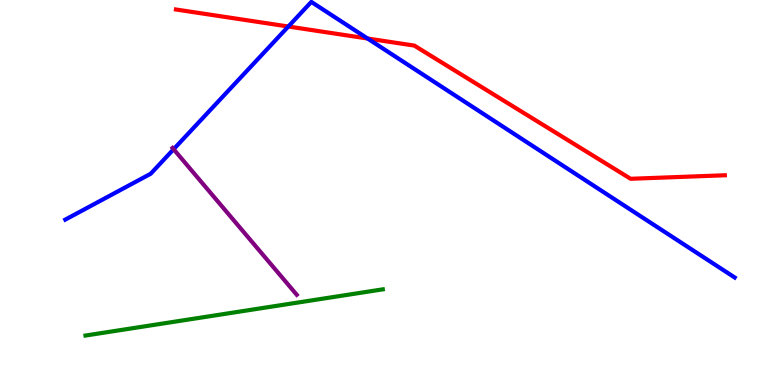[{'lines': ['blue', 'red'], 'intersections': [{'x': 3.72, 'y': 9.31}, {'x': 4.74, 'y': 9.0}]}, {'lines': ['green', 'red'], 'intersections': []}, {'lines': ['purple', 'red'], 'intersections': []}, {'lines': ['blue', 'green'], 'intersections': []}, {'lines': ['blue', 'purple'], 'intersections': [{'x': 2.24, 'y': 6.12}]}, {'lines': ['green', 'purple'], 'intersections': []}]